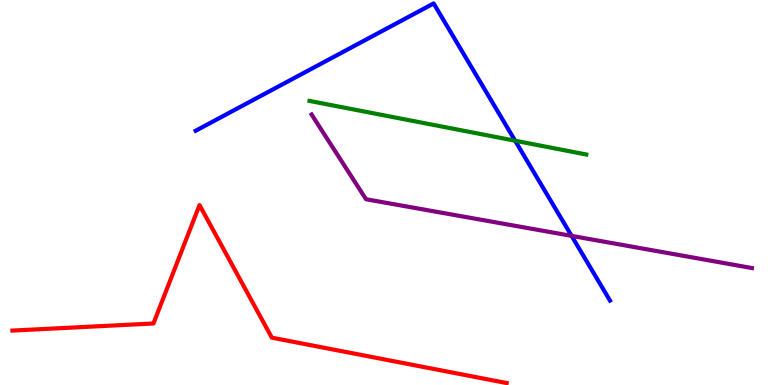[{'lines': ['blue', 'red'], 'intersections': []}, {'lines': ['green', 'red'], 'intersections': []}, {'lines': ['purple', 'red'], 'intersections': []}, {'lines': ['blue', 'green'], 'intersections': [{'x': 6.65, 'y': 6.34}]}, {'lines': ['blue', 'purple'], 'intersections': [{'x': 7.38, 'y': 3.87}]}, {'lines': ['green', 'purple'], 'intersections': []}]